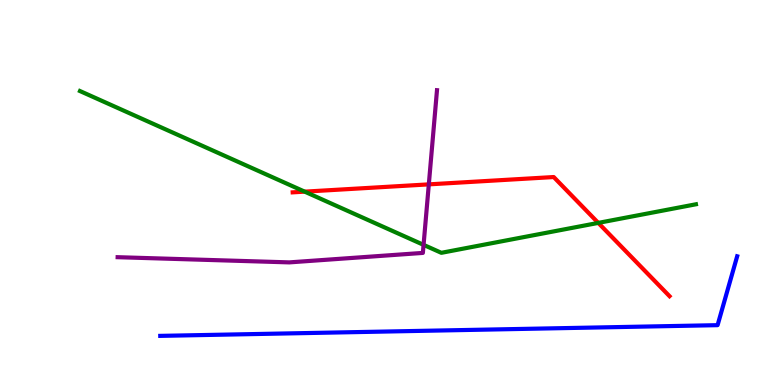[{'lines': ['blue', 'red'], 'intersections': []}, {'lines': ['green', 'red'], 'intersections': [{'x': 3.93, 'y': 5.02}, {'x': 7.72, 'y': 4.21}]}, {'lines': ['purple', 'red'], 'intersections': [{'x': 5.53, 'y': 5.21}]}, {'lines': ['blue', 'green'], 'intersections': []}, {'lines': ['blue', 'purple'], 'intersections': []}, {'lines': ['green', 'purple'], 'intersections': [{'x': 5.47, 'y': 3.64}]}]